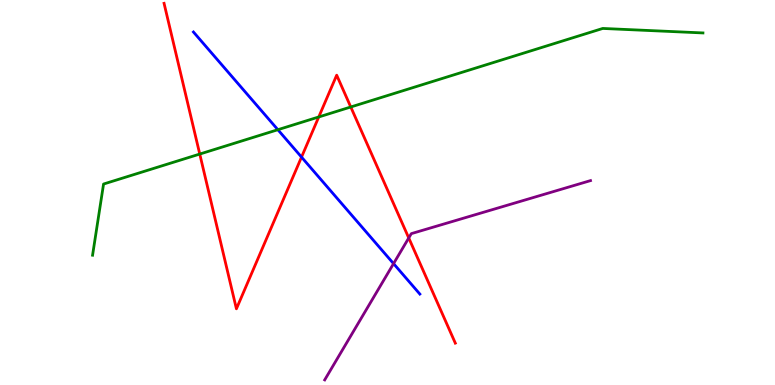[{'lines': ['blue', 'red'], 'intersections': [{'x': 3.89, 'y': 5.92}]}, {'lines': ['green', 'red'], 'intersections': [{'x': 2.58, 'y': 6.0}, {'x': 4.11, 'y': 6.96}, {'x': 4.53, 'y': 7.22}]}, {'lines': ['purple', 'red'], 'intersections': [{'x': 5.27, 'y': 3.82}]}, {'lines': ['blue', 'green'], 'intersections': [{'x': 3.59, 'y': 6.63}]}, {'lines': ['blue', 'purple'], 'intersections': [{'x': 5.08, 'y': 3.15}]}, {'lines': ['green', 'purple'], 'intersections': []}]